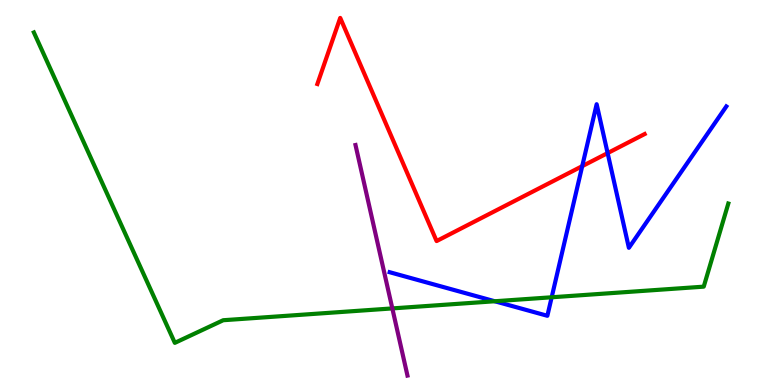[{'lines': ['blue', 'red'], 'intersections': [{'x': 7.51, 'y': 5.68}, {'x': 7.84, 'y': 6.02}]}, {'lines': ['green', 'red'], 'intersections': []}, {'lines': ['purple', 'red'], 'intersections': []}, {'lines': ['blue', 'green'], 'intersections': [{'x': 6.38, 'y': 2.18}, {'x': 7.12, 'y': 2.28}]}, {'lines': ['blue', 'purple'], 'intersections': []}, {'lines': ['green', 'purple'], 'intersections': [{'x': 5.06, 'y': 1.99}]}]